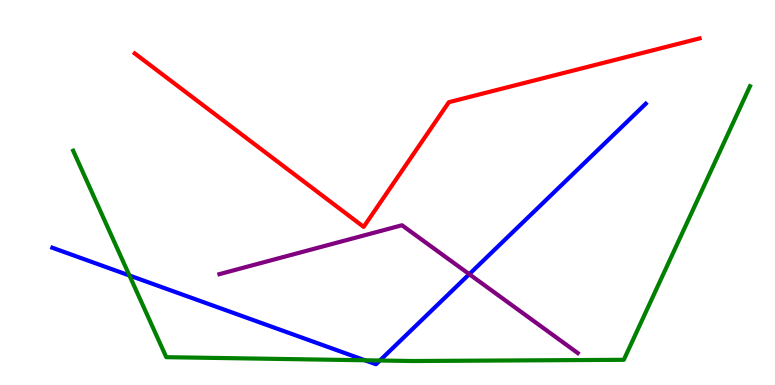[{'lines': ['blue', 'red'], 'intersections': []}, {'lines': ['green', 'red'], 'intersections': []}, {'lines': ['purple', 'red'], 'intersections': []}, {'lines': ['blue', 'green'], 'intersections': [{'x': 1.67, 'y': 2.84}, {'x': 4.71, 'y': 0.642}, {'x': 4.9, 'y': 0.636}]}, {'lines': ['blue', 'purple'], 'intersections': [{'x': 6.05, 'y': 2.88}]}, {'lines': ['green', 'purple'], 'intersections': []}]